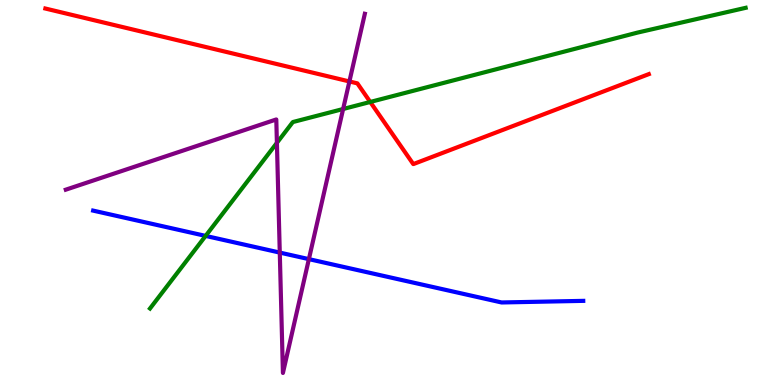[{'lines': ['blue', 'red'], 'intersections': []}, {'lines': ['green', 'red'], 'intersections': [{'x': 4.78, 'y': 7.35}]}, {'lines': ['purple', 'red'], 'intersections': [{'x': 4.51, 'y': 7.88}]}, {'lines': ['blue', 'green'], 'intersections': [{'x': 2.65, 'y': 3.87}]}, {'lines': ['blue', 'purple'], 'intersections': [{'x': 3.61, 'y': 3.44}, {'x': 3.99, 'y': 3.27}]}, {'lines': ['green', 'purple'], 'intersections': [{'x': 3.57, 'y': 6.29}, {'x': 4.43, 'y': 7.17}]}]